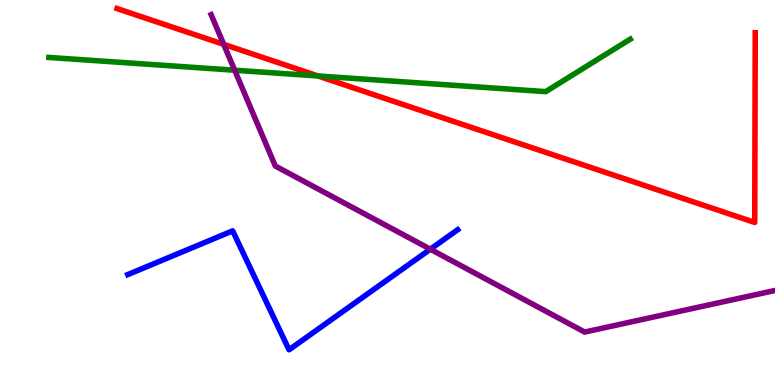[{'lines': ['blue', 'red'], 'intersections': []}, {'lines': ['green', 'red'], 'intersections': [{'x': 4.1, 'y': 8.03}]}, {'lines': ['purple', 'red'], 'intersections': [{'x': 2.89, 'y': 8.85}]}, {'lines': ['blue', 'green'], 'intersections': []}, {'lines': ['blue', 'purple'], 'intersections': [{'x': 5.55, 'y': 3.53}]}, {'lines': ['green', 'purple'], 'intersections': [{'x': 3.03, 'y': 8.18}]}]